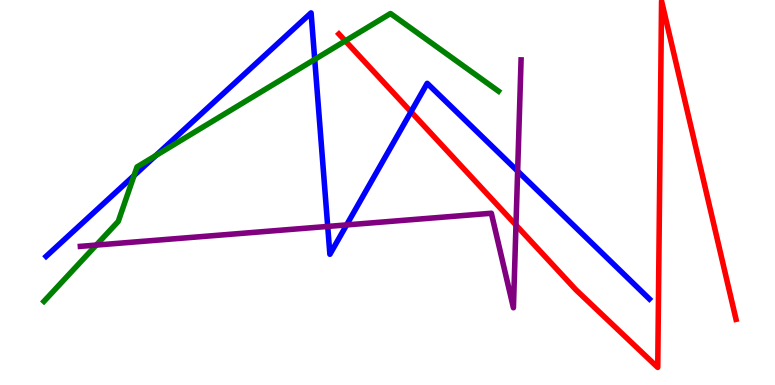[{'lines': ['blue', 'red'], 'intersections': [{'x': 5.3, 'y': 7.1}]}, {'lines': ['green', 'red'], 'intersections': [{'x': 4.46, 'y': 8.94}]}, {'lines': ['purple', 'red'], 'intersections': [{'x': 6.66, 'y': 4.15}]}, {'lines': ['blue', 'green'], 'intersections': [{'x': 1.73, 'y': 5.44}, {'x': 2.01, 'y': 5.96}, {'x': 4.06, 'y': 8.46}]}, {'lines': ['blue', 'purple'], 'intersections': [{'x': 4.23, 'y': 4.12}, {'x': 4.47, 'y': 4.16}, {'x': 6.68, 'y': 5.56}]}, {'lines': ['green', 'purple'], 'intersections': [{'x': 1.24, 'y': 3.63}]}]